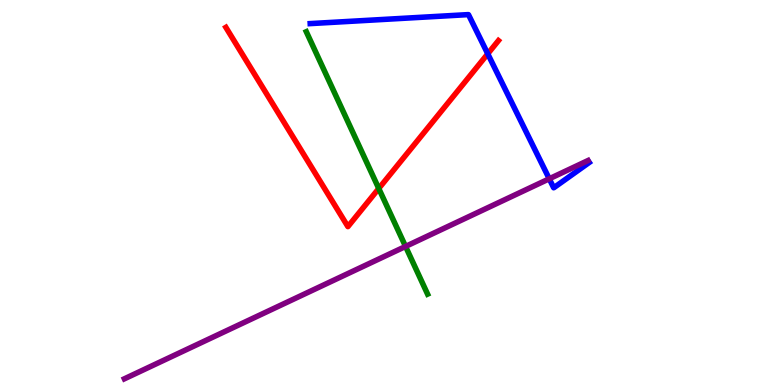[{'lines': ['blue', 'red'], 'intersections': [{'x': 6.29, 'y': 8.6}]}, {'lines': ['green', 'red'], 'intersections': [{'x': 4.89, 'y': 5.1}]}, {'lines': ['purple', 'red'], 'intersections': []}, {'lines': ['blue', 'green'], 'intersections': []}, {'lines': ['blue', 'purple'], 'intersections': [{'x': 7.09, 'y': 5.36}]}, {'lines': ['green', 'purple'], 'intersections': [{'x': 5.23, 'y': 3.6}]}]